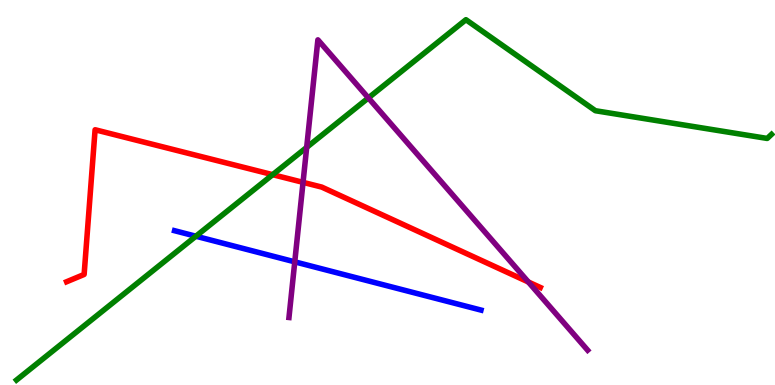[{'lines': ['blue', 'red'], 'intersections': []}, {'lines': ['green', 'red'], 'intersections': [{'x': 3.52, 'y': 5.46}]}, {'lines': ['purple', 'red'], 'intersections': [{'x': 3.91, 'y': 5.26}, {'x': 6.82, 'y': 2.68}]}, {'lines': ['blue', 'green'], 'intersections': [{'x': 2.53, 'y': 3.86}]}, {'lines': ['blue', 'purple'], 'intersections': [{'x': 3.8, 'y': 3.2}]}, {'lines': ['green', 'purple'], 'intersections': [{'x': 3.96, 'y': 6.17}, {'x': 4.75, 'y': 7.46}]}]